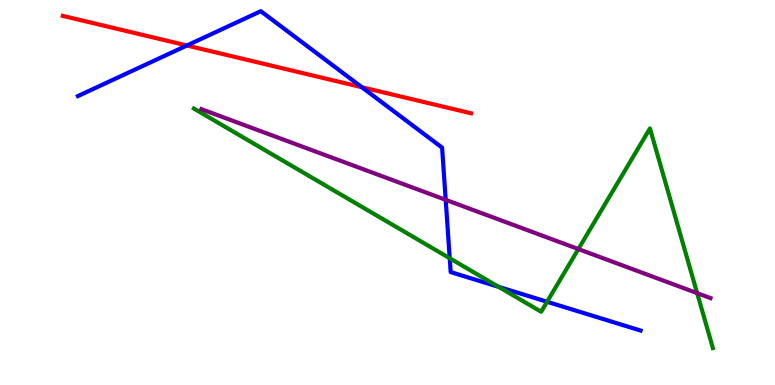[{'lines': ['blue', 'red'], 'intersections': [{'x': 2.41, 'y': 8.82}, {'x': 4.67, 'y': 7.73}]}, {'lines': ['green', 'red'], 'intersections': []}, {'lines': ['purple', 'red'], 'intersections': []}, {'lines': ['blue', 'green'], 'intersections': [{'x': 5.8, 'y': 3.29}, {'x': 6.43, 'y': 2.55}, {'x': 7.06, 'y': 2.16}]}, {'lines': ['blue', 'purple'], 'intersections': [{'x': 5.75, 'y': 4.81}]}, {'lines': ['green', 'purple'], 'intersections': [{'x': 7.46, 'y': 3.53}, {'x': 9.0, 'y': 2.39}]}]